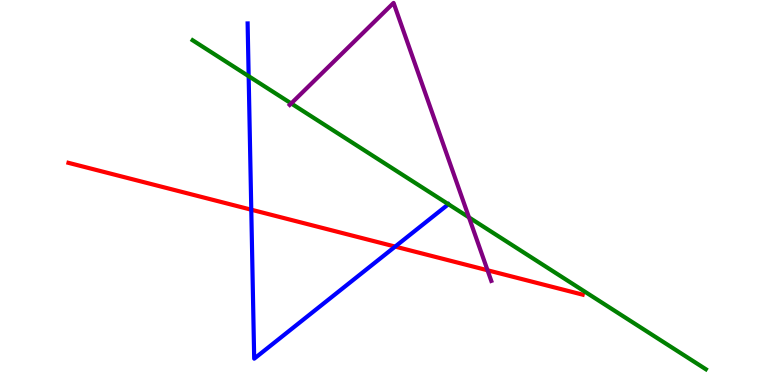[{'lines': ['blue', 'red'], 'intersections': [{'x': 3.24, 'y': 4.55}, {'x': 5.1, 'y': 3.6}]}, {'lines': ['green', 'red'], 'intersections': []}, {'lines': ['purple', 'red'], 'intersections': [{'x': 6.29, 'y': 2.98}]}, {'lines': ['blue', 'green'], 'intersections': [{'x': 3.21, 'y': 8.02}, {'x': 5.79, 'y': 4.7}]}, {'lines': ['blue', 'purple'], 'intersections': []}, {'lines': ['green', 'purple'], 'intersections': [{'x': 3.76, 'y': 7.31}, {'x': 6.05, 'y': 4.35}]}]